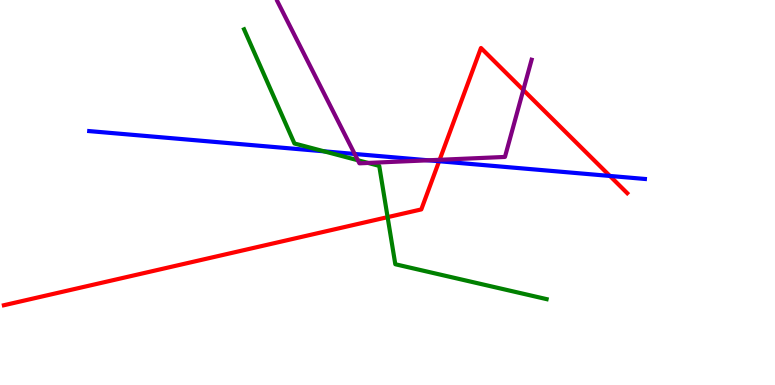[{'lines': ['blue', 'red'], 'intersections': [{'x': 5.67, 'y': 5.81}, {'x': 7.87, 'y': 5.43}]}, {'lines': ['green', 'red'], 'intersections': [{'x': 5.0, 'y': 4.36}]}, {'lines': ['purple', 'red'], 'intersections': [{'x': 5.67, 'y': 5.85}, {'x': 6.75, 'y': 7.66}]}, {'lines': ['blue', 'green'], 'intersections': [{'x': 4.18, 'y': 6.07}]}, {'lines': ['blue', 'purple'], 'intersections': [{'x': 4.58, 'y': 6.0}, {'x': 5.53, 'y': 5.84}]}, {'lines': ['green', 'purple'], 'intersections': [{'x': 4.62, 'y': 5.84}, {'x': 4.75, 'y': 5.77}]}]